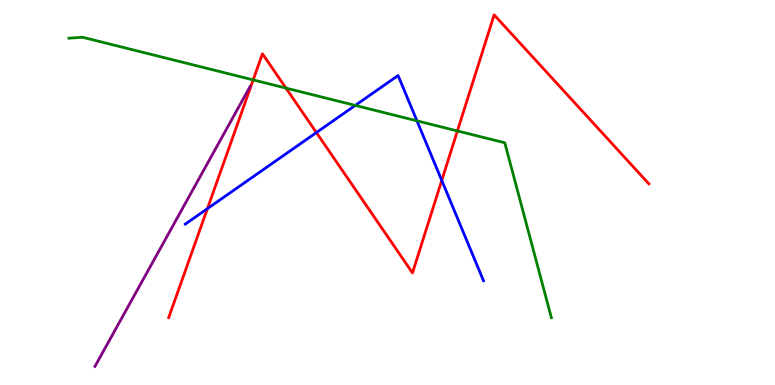[{'lines': ['blue', 'red'], 'intersections': [{'x': 2.68, 'y': 4.58}, {'x': 4.08, 'y': 6.56}, {'x': 5.7, 'y': 5.31}]}, {'lines': ['green', 'red'], 'intersections': [{'x': 3.27, 'y': 7.92}, {'x': 3.69, 'y': 7.71}, {'x': 5.9, 'y': 6.6}]}, {'lines': ['purple', 'red'], 'intersections': []}, {'lines': ['blue', 'green'], 'intersections': [{'x': 4.58, 'y': 7.26}, {'x': 5.38, 'y': 6.86}]}, {'lines': ['blue', 'purple'], 'intersections': []}, {'lines': ['green', 'purple'], 'intersections': []}]